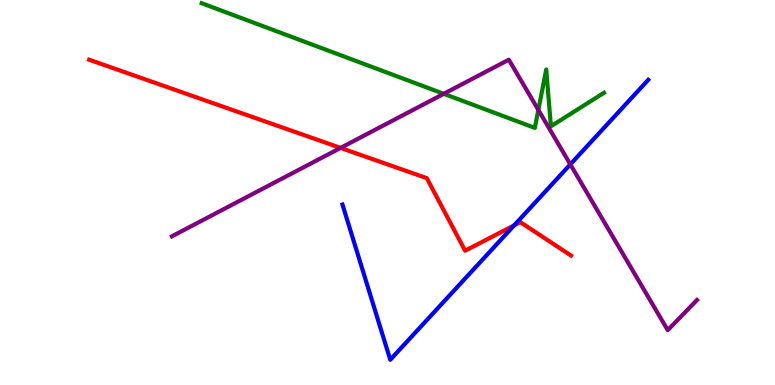[{'lines': ['blue', 'red'], 'intersections': [{'x': 6.63, 'y': 4.15}]}, {'lines': ['green', 'red'], 'intersections': []}, {'lines': ['purple', 'red'], 'intersections': [{'x': 4.39, 'y': 6.16}]}, {'lines': ['blue', 'green'], 'intersections': []}, {'lines': ['blue', 'purple'], 'intersections': [{'x': 7.36, 'y': 5.73}]}, {'lines': ['green', 'purple'], 'intersections': [{'x': 5.73, 'y': 7.56}, {'x': 6.95, 'y': 7.14}]}]